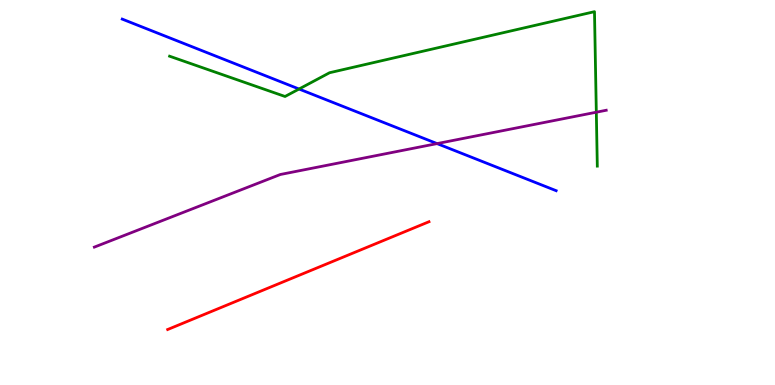[{'lines': ['blue', 'red'], 'intersections': []}, {'lines': ['green', 'red'], 'intersections': []}, {'lines': ['purple', 'red'], 'intersections': []}, {'lines': ['blue', 'green'], 'intersections': [{'x': 3.86, 'y': 7.69}]}, {'lines': ['blue', 'purple'], 'intersections': [{'x': 5.64, 'y': 6.27}]}, {'lines': ['green', 'purple'], 'intersections': [{'x': 7.69, 'y': 7.09}]}]